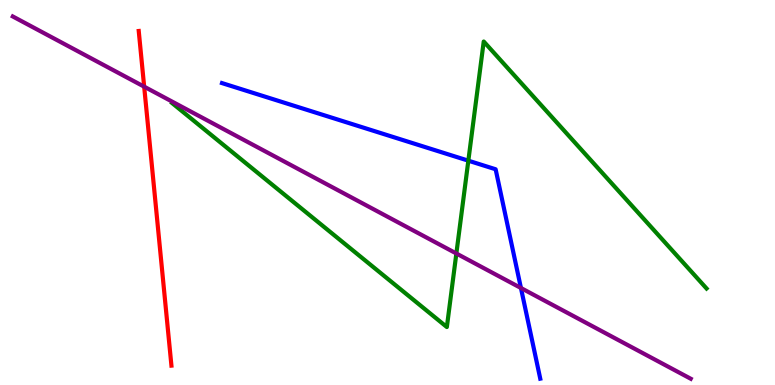[{'lines': ['blue', 'red'], 'intersections': []}, {'lines': ['green', 'red'], 'intersections': []}, {'lines': ['purple', 'red'], 'intersections': [{'x': 1.86, 'y': 7.75}]}, {'lines': ['blue', 'green'], 'intersections': [{'x': 6.04, 'y': 5.83}]}, {'lines': ['blue', 'purple'], 'intersections': [{'x': 6.72, 'y': 2.52}]}, {'lines': ['green', 'purple'], 'intersections': [{'x': 5.89, 'y': 3.42}]}]